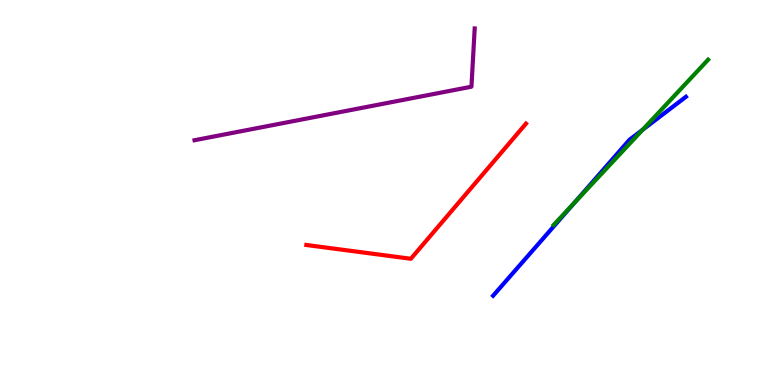[{'lines': ['blue', 'red'], 'intersections': []}, {'lines': ['green', 'red'], 'intersections': []}, {'lines': ['purple', 'red'], 'intersections': []}, {'lines': ['blue', 'green'], 'intersections': [{'x': 7.41, 'y': 4.73}, {'x': 8.29, 'y': 6.63}]}, {'lines': ['blue', 'purple'], 'intersections': []}, {'lines': ['green', 'purple'], 'intersections': []}]